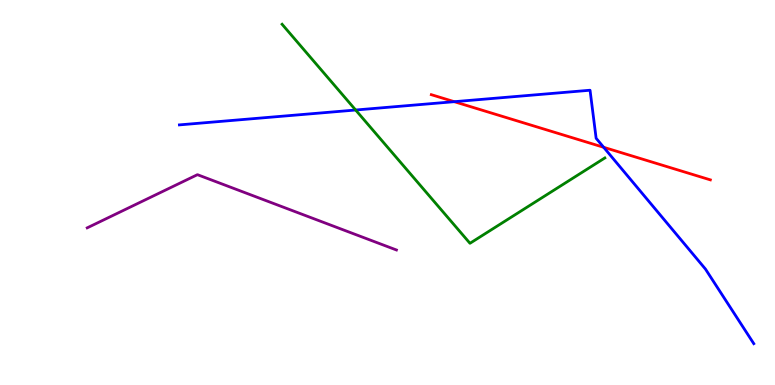[{'lines': ['blue', 'red'], 'intersections': [{'x': 5.86, 'y': 7.36}, {'x': 7.79, 'y': 6.17}]}, {'lines': ['green', 'red'], 'intersections': []}, {'lines': ['purple', 'red'], 'intersections': []}, {'lines': ['blue', 'green'], 'intersections': [{'x': 4.59, 'y': 7.14}]}, {'lines': ['blue', 'purple'], 'intersections': []}, {'lines': ['green', 'purple'], 'intersections': []}]